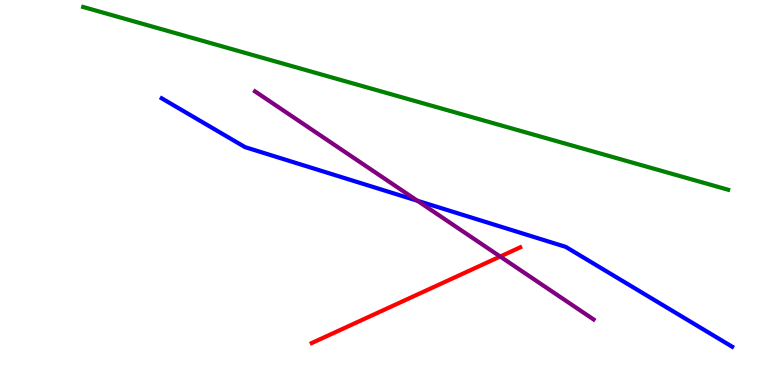[{'lines': ['blue', 'red'], 'intersections': []}, {'lines': ['green', 'red'], 'intersections': []}, {'lines': ['purple', 'red'], 'intersections': [{'x': 6.45, 'y': 3.34}]}, {'lines': ['blue', 'green'], 'intersections': []}, {'lines': ['blue', 'purple'], 'intersections': [{'x': 5.39, 'y': 4.79}]}, {'lines': ['green', 'purple'], 'intersections': []}]